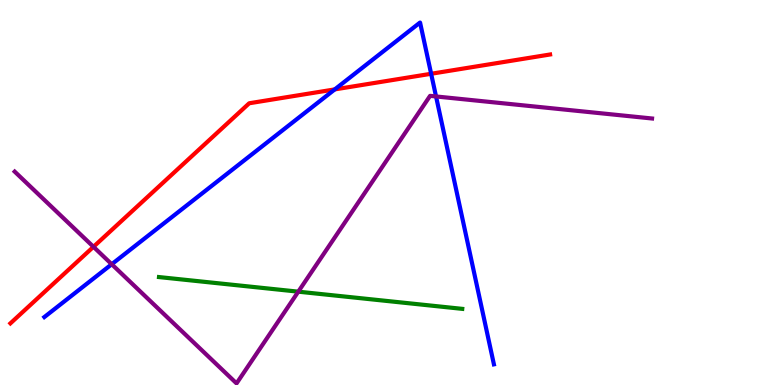[{'lines': ['blue', 'red'], 'intersections': [{'x': 4.32, 'y': 7.68}, {'x': 5.56, 'y': 8.08}]}, {'lines': ['green', 'red'], 'intersections': []}, {'lines': ['purple', 'red'], 'intersections': [{'x': 1.21, 'y': 3.59}]}, {'lines': ['blue', 'green'], 'intersections': []}, {'lines': ['blue', 'purple'], 'intersections': [{'x': 1.44, 'y': 3.14}, {'x': 5.63, 'y': 7.49}]}, {'lines': ['green', 'purple'], 'intersections': [{'x': 3.85, 'y': 2.42}]}]